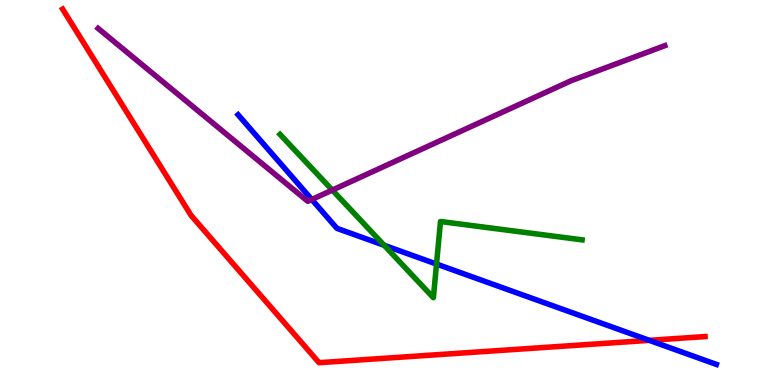[{'lines': ['blue', 'red'], 'intersections': [{'x': 8.38, 'y': 1.16}]}, {'lines': ['green', 'red'], 'intersections': []}, {'lines': ['purple', 'red'], 'intersections': []}, {'lines': ['blue', 'green'], 'intersections': [{'x': 4.96, 'y': 3.63}, {'x': 5.63, 'y': 3.14}]}, {'lines': ['blue', 'purple'], 'intersections': [{'x': 4.02, 'y': 4.82}]}, {'lines': ['green', 'purple'], 'intersections': [{'x': 4.29, 'y': 5.06}]}]